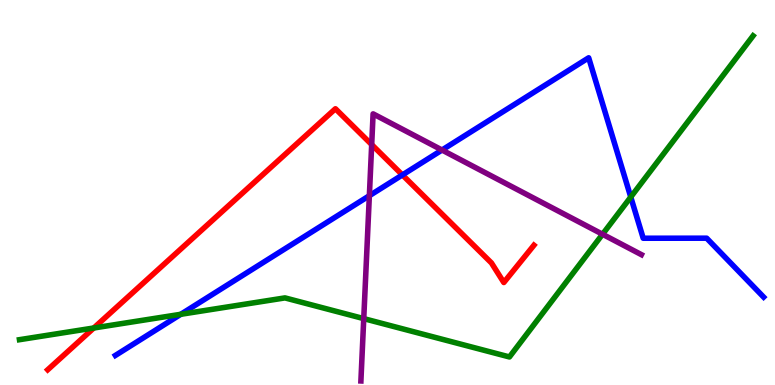[{'lines': ['blue', 'red'], 'intersections': [{'x': 5.19, 'y': 5.46}]}, {'lines': ['green', 'red'], 'intersections': [{'x': 1.21, 'y': 1.48}]}, {'lines': ['purple', 'red'], 'intersections': [{'x': 4.8, 'y': 6.24}]}, {'lines': ['blue', 'green'], 'intersections': [{'x': 2.33, 'y': 1.84}, {'x': 8.14, 'y': 4.88}]}, {'lines': ['blue', 'purple'], 'intersections': [{'x': 4.77, 'y': 4.92}, {'x': 5.7, 'y': 6.1}]}, {'lines': ['green', 'purple'], 'intersections': [{'x': 4.69, 'y': 1.72}, {'x': 7.77, 'y': 3.92}]}]